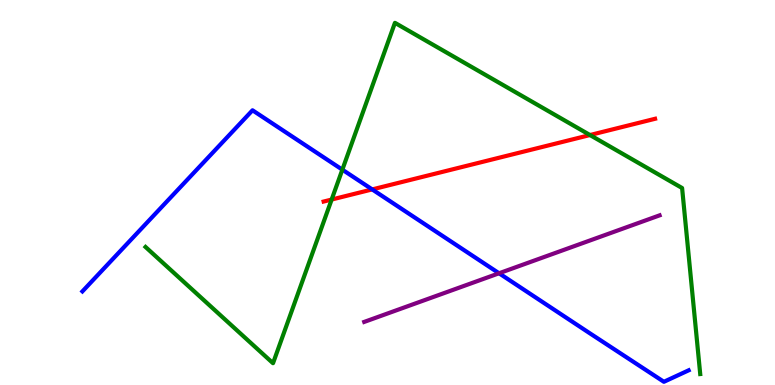[{'lines': ['blue', 'red'], 'intersections': [{'x': 4.8, 'y': 5.08}]}, {'lines': ['green', 'red'], 'intersections': [{'x': 4.28, 'y': 4.82}, {'x': 7.61, 'y': 6.49}]}, {'lines': ['purple', 'red'], 'intersections': []}, {'lines': ['blue', 'green'], 'intersections': [{'x': 4.42, 'y': 5.59}]}, {'lines': ['blue', 'purple'], 'intersections': [{'x': 6.44, 'y': 2.9}]}, {'lines': ['green', 'purple'], 'intersections': []}]